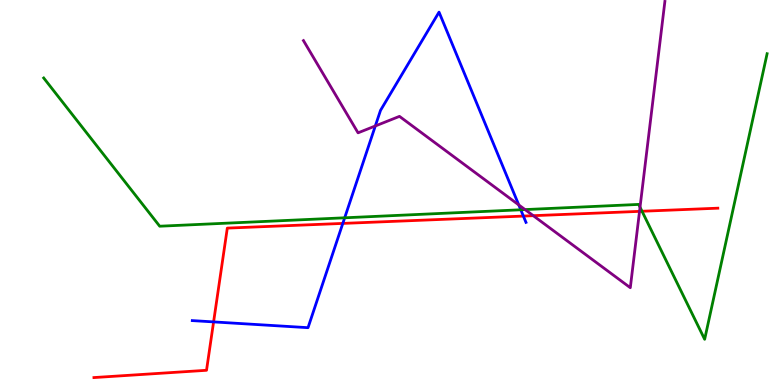[{'lines': ['blue', 'red'], 'intersections': [{'x': 2.76, 'y': 1.64}, {'x': 4.42, 'y': 4.2}, {'x': 6.75, 'y': 4.39}]}, {'lines': ['green', 'red'], 'intersections': [{'x': 8.28, 'y': 4.51}]}, {'lines': ['purple', 'red'], 'intersections': [{'x': 6.88, 'y': 4.4}, {'x': 8.25, 'y': 4.51}]}, {'lines': ['blue', 'green'], 'intersections': [{'x': 4.45, 'y': 4.34}, {'x': 6.72, 'y': 4.55}]}, {'lines': ['blue', 'purple'], 'intersections': [{'x': 4.84, 'y': 6.73}, {'x': 6.69, 'y': 4.68}]}, {'lines': ['green', 'purple'], 'intersections': [{'x': 6.77, 'y': 4.56}, {'x': 8.26, 'y': 4.62}]}]